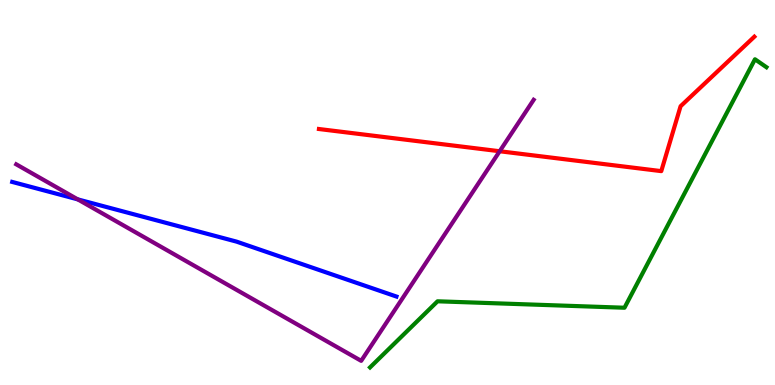[{'lines': ['blue', 'red'], 'intersections': []}, {'lines': ['green', 'red'], 'intersections': []}, {'lines': ['purple', 'red'], 'intersections': [{'x': 6.45, 'y': 6.07}]}, {'lines': ['blue', 'green'], 'intersections': []}, {'lines': ['blue', 'purple'], 'intersections': [{'x': 1.0, 'y': 4.82}]}, {'lines': ['green', 'purple'], 'intersections': []}]